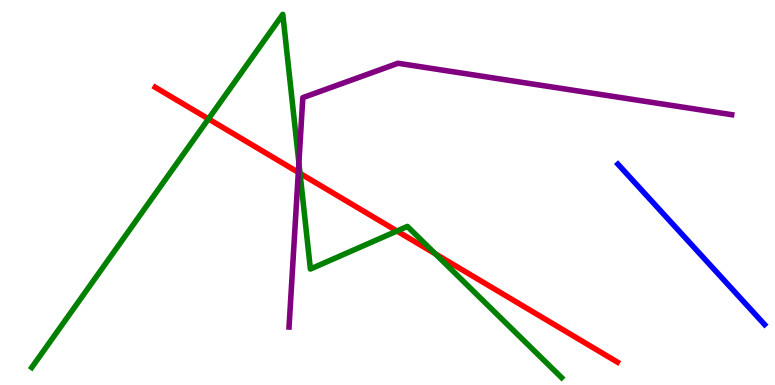[{'lines': ['blue', 'red'], 'intersections': []}, {'lines': ['green', 'red'], 'intersections': [{'x': 2.69, 'y': 6.91}, {'x': 3.87, 'y': 5.5}, {'x': 5.12, 'y': 4.0}, {'x': 5.62, 'y': 3.41}]}, {'lines': ['purple', 'red'], 'intersections': [{'x': 3.85, 'y': 5.52}]}, {'lines': ['blue', 'green'], 'intersections': []}, {'lines': ['blue', 'purple'], 'intersections': []}, {'lines': ['green', 'purple'], 'intersections': [{'x': 3.86, 'y': 5.77}]}]